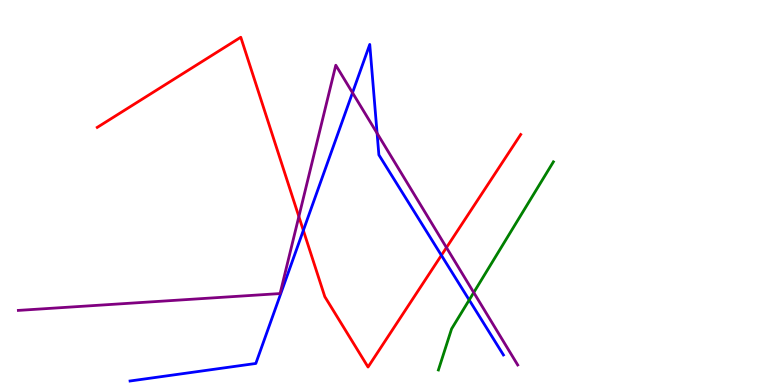[{'lines': ['blue', 'red'], 'intersections': [{'x': 3.91, 'y': 4.02}, {'x': 5.7, 'y': 3.37}]}, {'lines': ['green', 'red'], 'intersections': []}, {'lines': ['purple', 'red'], 'intersections': [{'x': 3.86, 'y': 4.37}, {'x': 5.76, 'y': 3.57}]}, {'lines': ['blue', 'green'], 'intersections': [{'x': 6.05, 'y': 2.21}]}, {'lines': ['blue', 'purple'], 'intersections': [{'x': 4.55, 'y': 7.59}, {'x': 4.87, 'y': 6.54}]}, {'lines': ['green', 'purple'], 'intersections': [{'x': 6.11, 'y': 2.4}]}]